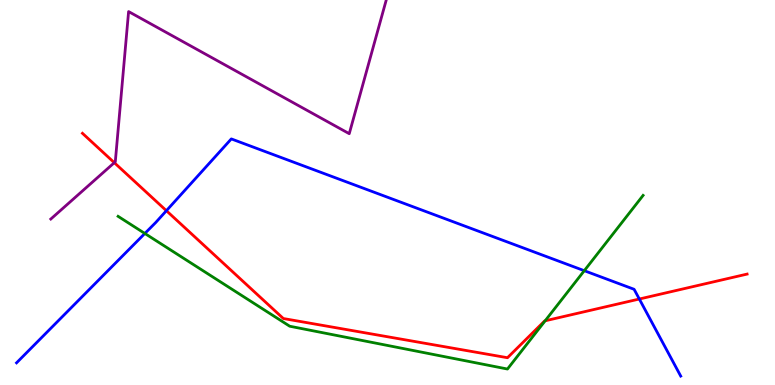[{'lines': ['blue', 'red'], 'intersections': [{'x': 2.15, 'y': 4.53}, {'x': 8.25, 'y': 2.23}]}, {'lines': ['green', 'red'], 'intersections': [{'x': 7.03, 'y': 1.67}]}, {'lines': ['purple', 'red'], 'intersections': [{'x': 1.48, 'y': 5.77}]}, {'lines': ['blue', 'green'], 'intersections': [{'x': 1.87, 'y': 3.94}, {'x': 7.54, 'y': 2.97}]}, {'lines': ['blue', 'purple'], 'intersections': []}, {'lines': ['green', 'purple'], 'intersections': []}]